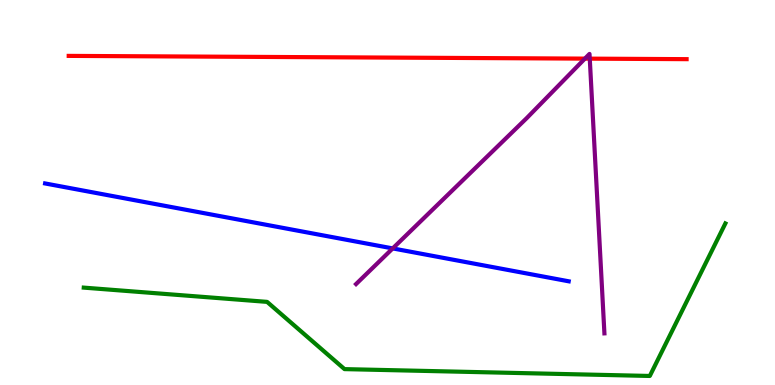[{'lines': ['blue', 'red'], 'intersections': []}, {'lines': ['green', 'red'], 'intersections': []}, {'lines': ['purple', 'red'], 'intersections': [{'x': 7.55, 'y': 8.48}, {'x': 7.61, 'y': 8.48}]}, {'lines': ['blue', 'green'], 'intersections': []}, {'lines': ['blue', 'purple'], 'intersections': [{'x': 5.07, 'y': 3.55}]}, {'lines': ['green', 'purple'], 'intersections': []}]